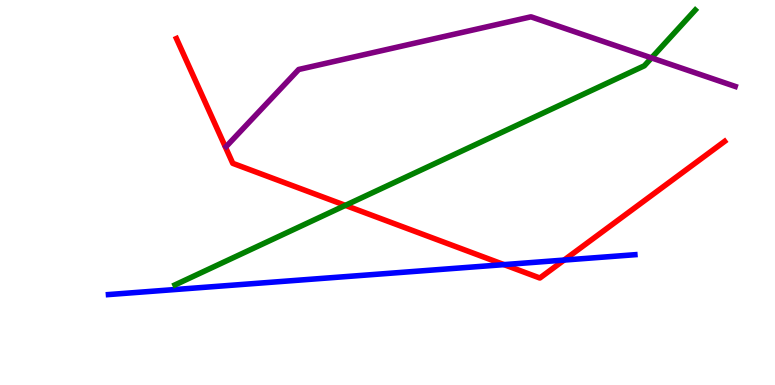[{'lines': ['blue', 'red'], 'intersections': [{'x': 6.5, 'y': 3.13}, {'x': 7.28, 'y': 3.24}]}, {'lines': ['green', 'red'], 'intersections': [{'x': 4.46, 'y': 4.67}]}, {'lines': ['purple', 'red'], 'intersections': []}, {'lines': ['blue', 'green'], 'intersections': []}, {'lines': ['blue', 'purple'], 'intersections': []}, {'lines': ['green', 'purple'], 'intersections': [{'x': 8.41, 'y': 8.5}]}]